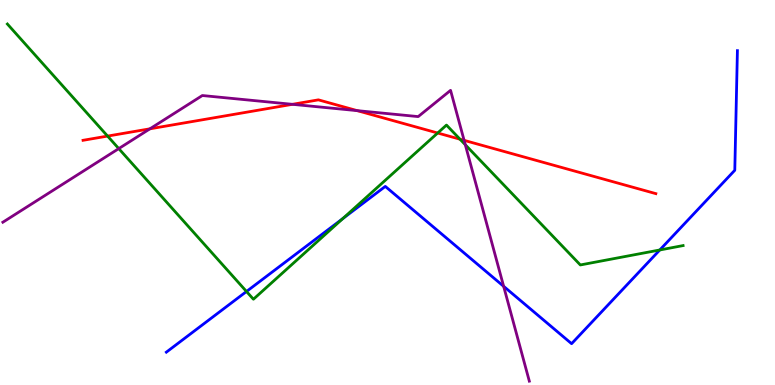[{'lines': ['blue', 'red'], 'intersections': []}, {'lines': ['green', 'red'], 'intersections': [{'x': 1.39, 'y': 6.47}, {'x': 5.65, 'y': 6.55}, {'x': 5.94, 'y': 6.38}]}, {'lines': ['purple', 'red'], 'intersections': [{'x': 1.93, 'y': 6.65}, {'x': 3.77, 'y': 7.29}, {'x': 4.61, 'y': 7.13}, {'x': 5.99, 'y': 6.35}]}, {'lines': ['blue', 'green'], 'intersections': [{'x': 3.18, 'y': 2.43}, {'x': 4.42, 'y': 4.32}, {'x': 8.51, 'y': 3.51}]}, {'lines': ['blue', 'purple'], 'intersections': [{'x': 6.5, 'y': 2.56}]}, {'lines': ['green', 'purple'], 'intersections': [{'x': 1.53, 'y': 6.14}, {'x': 6.0, 'y': 6.24}]}]